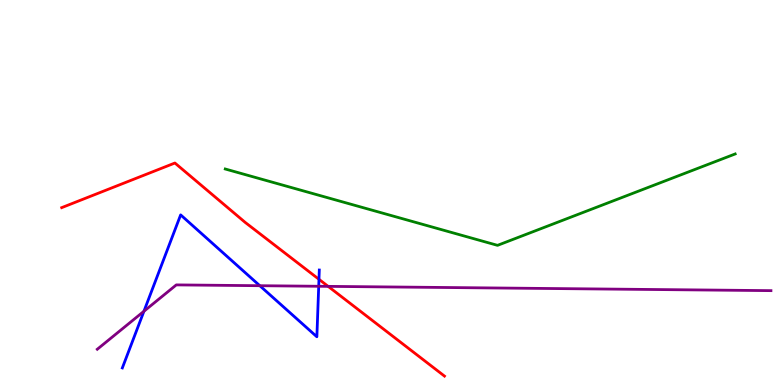[{'lines': ['blue', 'red'], 'intersections': [{'x': 4.12, 'y': 2.75}]}, {'lines': ['green', 'red'], 'intersections': []}, {'lines': ['purple', 'red'], 'intersections': [{'x': 4.23, 'y': 2.56}]}, {'lines': ['blue', 'green'], 'intersections': []}, {'lines': ['blue', 'purple'], 'intersections': [{'x': 1.86, 'y': 1.92}, {'x': 3.35, 'y': 2.58}, {'x': 4.11, 'y': 2.56}]}, {'lines': ['green', 'purple'], 'intersections': []}]